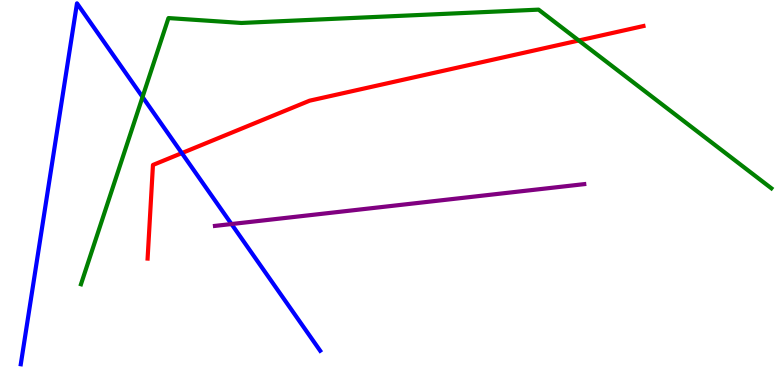[{'lines': ['blue', 'red'], 'intersections': [{'x': 2.35, 'y': 6.02}]}, {'lines': ['green', 'red'], 'intersections': [{'x': 7.47, 'y': 8.95}]}, {'lines': ['purple', 'red'], 'intersections': []}, {'lines': ['blue', 'green'], 'intersections': [{'x': 1.84, 'y': 7.48}]}, {'lines': ['blue', 'purple'], 'intersections': [{'x': 2.99, 'y': 4.18}]}, {'lines': ['green', 'purple'], 'intersections': []}]